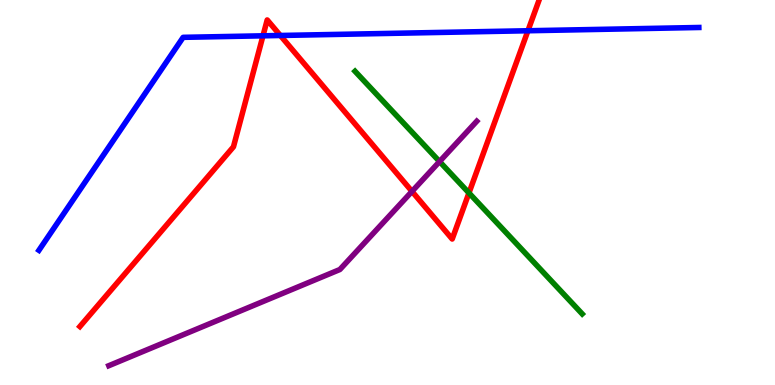[{'lines': ['blue', 'red'], 'intersections': [{'x': 3.39, 'y': 9.07}, {'x': 3.62, 'y': 9.08}, {'x': 6.81, 'y': 9.2}]}, {'lines': ['green', 'red'], 'intersections': [{'x': 6.05, 'y': 4.99}]}, {'lines': ['purple', 'red'], 'intersections': [{'x': 5.32, 'y': 5.03}]}, {'lines': ['blue', 'green'], 'intersections': []}, {'lines': ['blue', 'purple'], 'intersections': []}, {'lines': ['green', 'purple'], 'intersections': [{'x': 5.67, 'y': 5.8}]}]